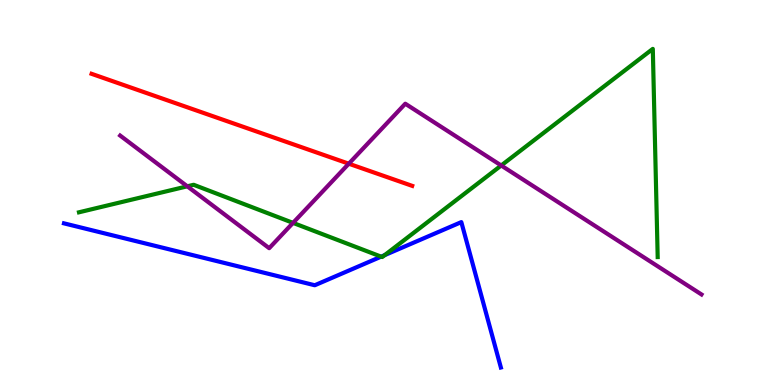[{'lines': ['blue', 'red'], 'intersections': []}, {'lines': ['green', 'red'], 'intersections': []}, {'lines': ['purple', 'red'], 'intersections': [{'x': 4.5, 'y': 5.75}]}, {'lines': ['blue', 'green'], 'intersections': [{'x': 4.92, 'y': 3.33}, {'x': 4.96, 'y': 3.37}]}, {'lines': ['blue', 'purple'], 'intersections': []}, {'lines': ['green', 'purple'], 'intersections': [{'x': 2.42, 'y': 5.16}, {'x': 3.78, 'y': 4.21}, {'x': 6.47, 'y': 5.7}]}]